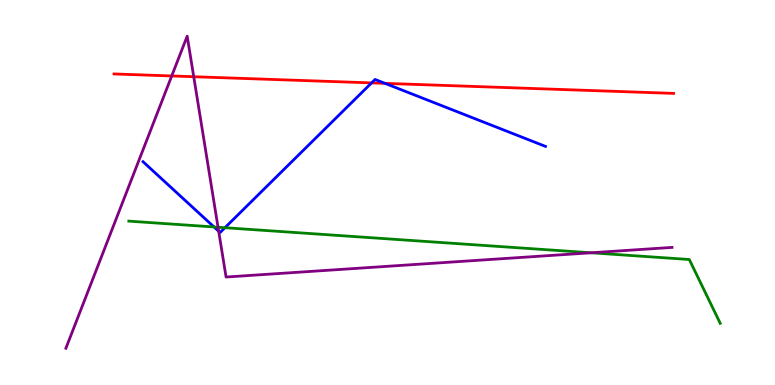[{'lines': ['blue', 'red'], 'intersections': [{'x': 4.79, 'y': 7.85}, {'x': 4.97, 'y': 7.83}]}, {'lines': ['green', 'red'], 'intersections': []}, {'lines': ['purple', 'red'], 'intersections': [{'x': 2.22, 'y': 8.03}, {'x': 2.5, 'y': 8.01}]}, {'lines': ['blue', 'green'], 'intersections': [{'x': 2.76, 'y': 4.1}, {'x': 2.9, 'y': 4.09}]}, {'lines': ['blue', 'purple'], 'intersections': [{'x': 2.82, 'y': 3.99}]}, {'lines': ['green', 'purple'], 'intersections': [{'x': 2.81, 'y': 4.1}, {'x': 7.63, 'y': 3.43}]}]